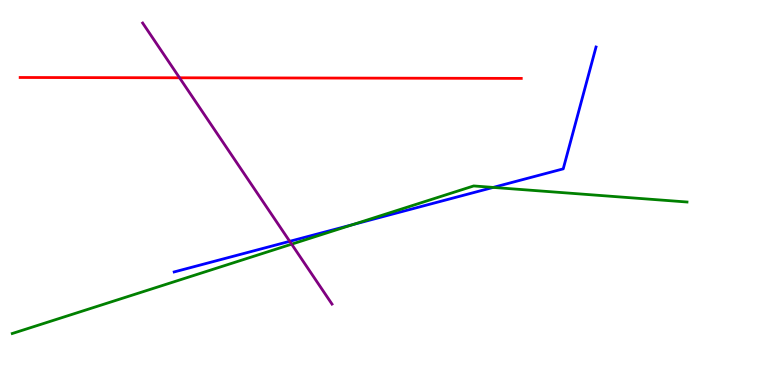[{'lines': ['blue', 'red'], 'intersections': []}, {'lines': ['green', 'red'], 'intersections': []}, {'lines': ['purple', 'red'], 'intersections': [{'x': 2.32, 'y': 7.98}]}, {'lines': ['blue', 'green'], 'intersections': [{'x': 4.55, 'y': 4.17}, {'x': 6.36, 'y': 5.13}]}, {'lines': ['blue', 'purple'], 'intersections': [{'x': 3.74, 'y': 3.73}]}, {'lines': ['green', 'purple'], 'intersections': [{'x': 3.76, 'y': 3.66}]}]